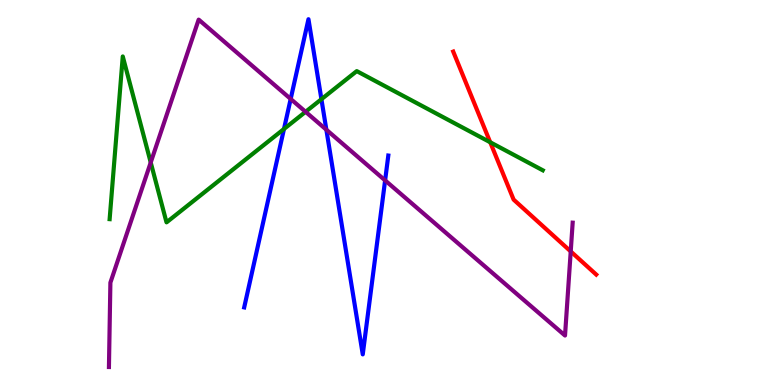[{'lines': ['blue', 'red'], 'intersections': []}, {'lines': ['green', 'red'], 'intersections': [{'x': 6.33, 'y': 6.3}]}, {'lines': ['purple', 'red'], 'intersections': [{'x': 7.36, 'y': 3.47}]}, {'lines': ['blue', 'green'], 'intersections': [{'x': 3.66, 'y': 6.65}, {'x': 4.15, 'y': 7.42}]}, {'lines': ['blue', 'purple'], 'intersections': [{'x': 3.75, 'y': 7.43}, {'x': 4.21, 'y': 6.63}, {'x': 4.97, 'y': 5.31}]}, {'lines': ['green', 'purple'], 'intersections': [{'x': 1.94, 'y': 5.78}, {'x': 3.94, 'y': 7.1}]}]